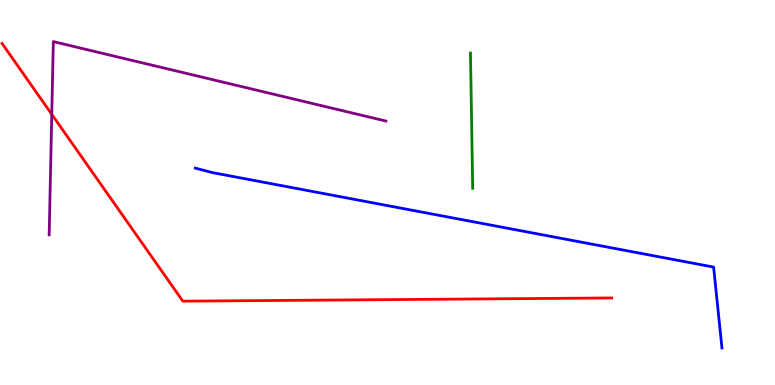[{'lines': ['blue', 'red'], 'intersections': []}, {'lines': ['green', 'red'], 'intersections': []}, {'lines': ['purple', 'red'], 'intersections': [{'x': 0.668, 'y': 7.03}]}, {'lines': ['blue', 'green'], 'intersections': []}, {'lines': ['blue', 'purple'], 'intersections': []}, {'lines': ['green', 'purple'], 'intersections': []}]